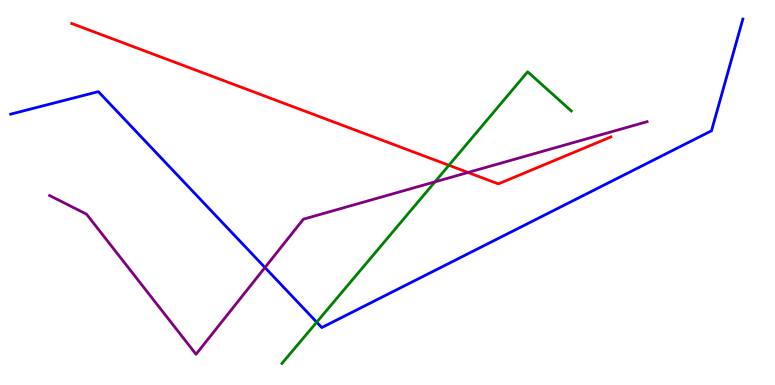[{'lines': ['blue', 'red'], 'intersections': []}, {'lines': ['green', 'red'], 'intersections': [{'x': 5.79, 'y': 5.71}]}, {'lines': ['purple', 'red'], 'intersections': [{'x': 6.04, 'y': 5.52}]}, {'lines': ['blue', 'green'], 'intersections': [{'x': 4.09, 'y': 1.63}]}, {'lines': ['blue', 'purple'], 'intersections': [{'x': 3.42, 'y': 3.05}]}, {'lines': ['green', 'purple'], 'intersections': [{'x': 5.61, 'y': 5.28}]}]